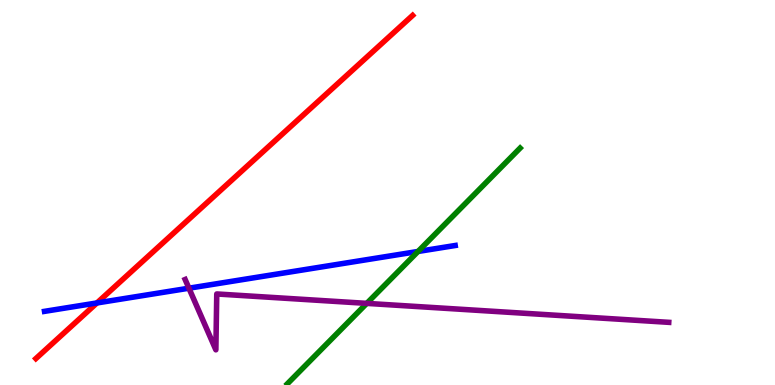[{'lines': ['blue', 'red'], 'intersections': [{'x': 1.25, 'y': 2.13}]}, {'lines': ['green', 'red'], 'intersections': []}, {'lines': ['purple', 'red'], 'intersections': []}, {'lines': ['blue', 'green'], 'intersections': [{'x': 5.39, 'y': 3.47}]}, {'lines': ['blue', 'purple'], 'intersections': [{'x': 2.44, 'y': 2.51}]}, {'lines': ['green', 'purple'], 'intersections': [{'x': 4.73, 'y': 2.12}]}]